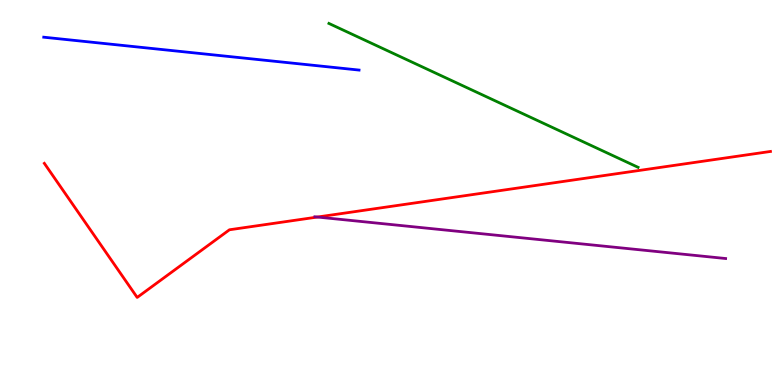[{'lines': ['blue', 'red'], 'intersections': []}, {'lines': ['green', 'red'], 'intersections': []}, {'lines': ['purple', 'red'], 'intersections': [{'x': 4.1, 'y': 4.36}]}, {'lines': ['blue', 'green'], 'intersections': []}, {'lines': ['blue', 'purple'], 'intersections': []}, {'lines': ['green', 'purple'], 'intersections': []}]